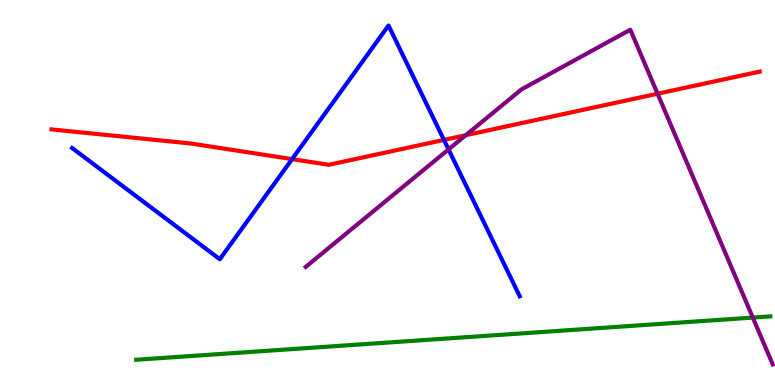[{'lines': ['blue', 'red'], 'intersections': [{'x': 3.77, 'y': 5.87}, {'x': 5.73, 'y': 6.37}]}, {'lines': ['green', 'red'], 'intersections': []}, {'lines': ['purple', 'red'], 'intersections': [{'x': 6.01, 'y': 6.49}, {'x': 8.48, 'y': 7.57}]}, {'lines': ['blue', 'green'], 'intersections': []}, {'lines': ['blue', 'purple'], 'intersections': [{'x': 5.79, 'y': 6.12}]}, {'lines': ['green', 'purple'], 'intersections': [{'x': 9.71, 'y': 1.75}]}]